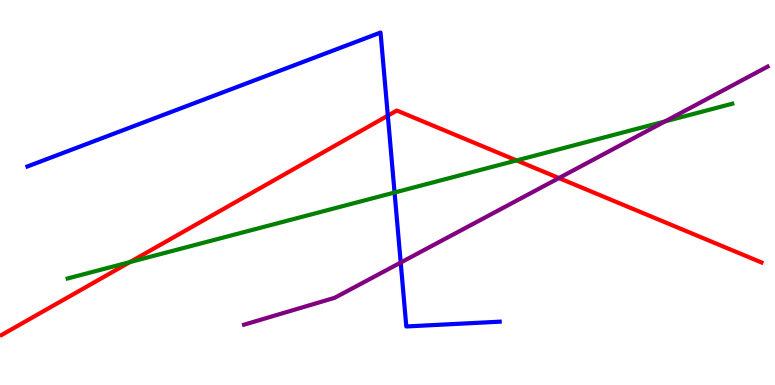[{'lines': ['blue', 'red'], 'intersections': [{'x': 5.0, 'y': 7.0}]}, {'lines': ['green', 'red'], 'intersections': [{'x': 1.68, 'y': 3.19}, {'x': 6.67, 'y': 5.83}]}, {'lines': ['purple', 'red'], 'intersections': [{'x': 7.21, 'y': 5.38}]}, {'lines': ['blue', 'green'], 'intersections': [{'x': 5.09, 'y': 5.0}]}, {'lines': ['blue', 'purple'], 'intersections': [{'x': 5.17, 'y': 3.18}]}, {'lines': ['green', 'purple'], 'intersections': [{'x': 8.58, 'y': 6.85}]}]